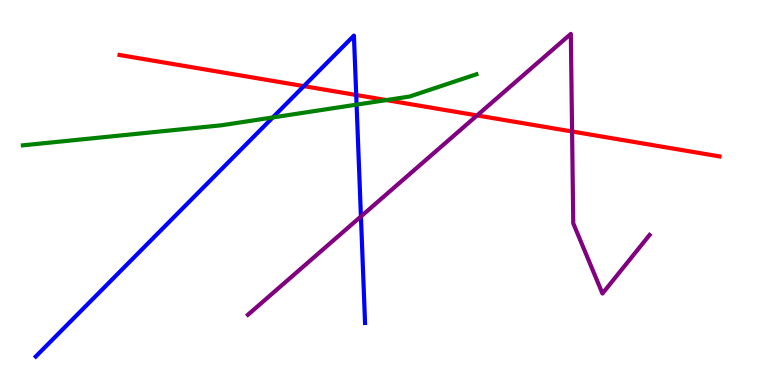[{'lines': ['blue', 'red'], 'intersections': [{'x': 3.92, 'y': 7.76}, {'x': 4.6, 'y': 7.53}]}, {'lines': ['green', 'red'], 'intersections': [{'x': 4.99, 'y': 7.4}]}, {'lines': ['purple', 'red'], 'intersections': [{'x': 6.16, 'y': 7.0}, {'x': 7.38, 'y': 6.58}]}, {'lines': ['blue', 'green'], 'intersections': [{'x': 3.52, 'y': 6.95}, {'x': 4.6, 'y': 7.28}]}, {'lines': ['blue', 'purple'], 'intersections': [{'x': 4.66, 'y': 4.38}]}, {'lines': ['green', 'purple'], 'intersections': []}]